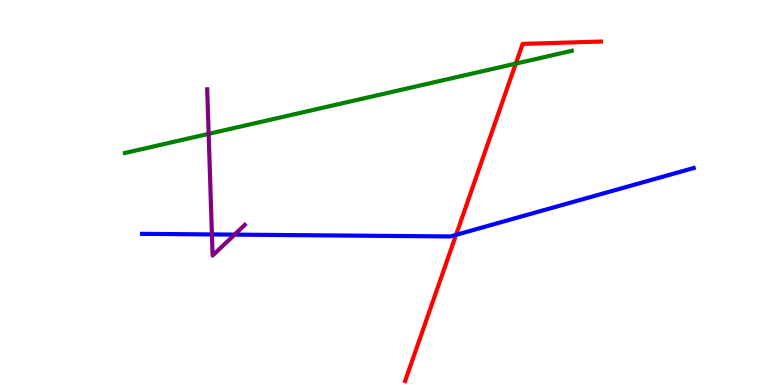[{'lines': ['blue', 'red'], 'intersections': [{'x': 5.88, 'y': 3.9}]}, {'lines': ['green', 'red'], 'intersections': [{'x': 6.66, 'y': 8.35}]}, {'lines': ['purple', 'red'], 'intersections': []}, {'lines': ['blue', 'green'], 'intersections': []}, {'lines': ['blue', 'purple'], 'intersections': [{'x': 2.73, 'y': 3.91}, {'x': 3.03, 'y': 3.91}]}, {'lines': ['green', 'purple'], 'intersections': [{'x': 2.69, 'y': 6.52}]}]